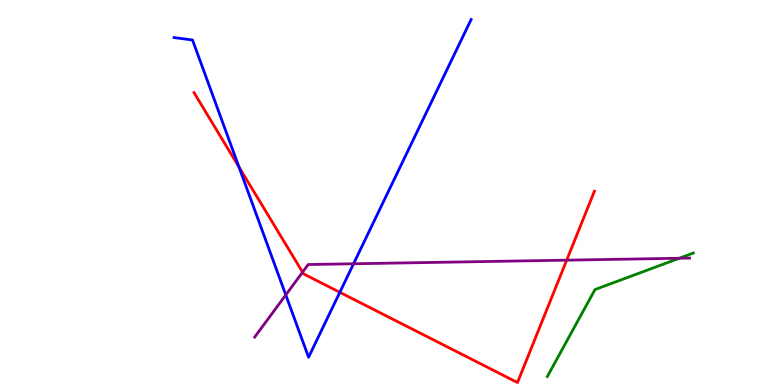[{'lines': ['blue', 'red'], 'intersections': [{'x': 3.08, 'y': 5.66}, {'x': 4.38, 'y': 2.41}]}, {'lines': ['green', 'red'], 'intersections': []}, {'lines': ['purple', 'red'], 'intersections': [{'x': 3.9, 'y': 2.93}, {'x': 7.31, 'y': 3.24}]}, {'lines': ['blue', 'green'], 'intersections': []}, {'lines': ['blue', 'purple'], 'intersections': [{'x': 3.69, 'y': 2.34}, {'x': 4.56, 'y': 3.15}]}, {'lines': ['green', 'purple'], 'intersections': [{'x': 8.76, 'y': 3.29}]}]